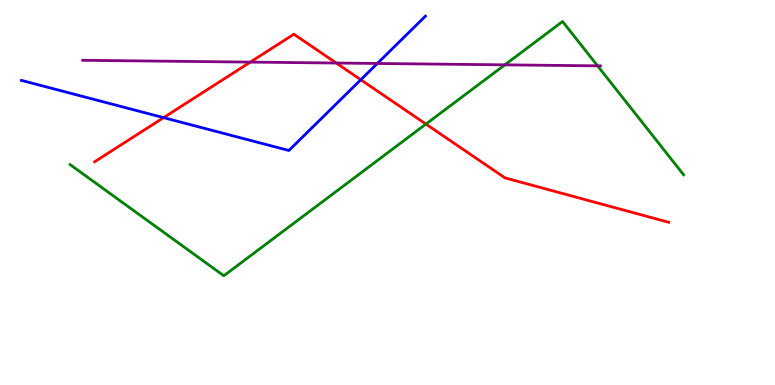[{'lines': ['blue', 'red'], 'intersections': [{'x': 2.11, 'y': 6.94}, {'x': 4.66, 'y': 7.93}]}, {'lines': ['green', 'red'], 'intersections': [{'x': 5.5, 'y': 6.78}]}, {'lines': ['purple', 'red'], 'intersections': [{'x': 3.23, 'y': 8.39}, {'x': 4.34, 'y': 8.36}]}, {'lines': ['blue', 'green'], 'intersections': []}, {'lines': ['blue', 'purple'], 'intersections': [{'x': 4.87, 'y': 8.35}]}, {'lines': ['green', 'purple'], 'intersections': [{'x': 6.51, 'y': 8.32}, {'x': 7.71, 'y': 8.29}]}]